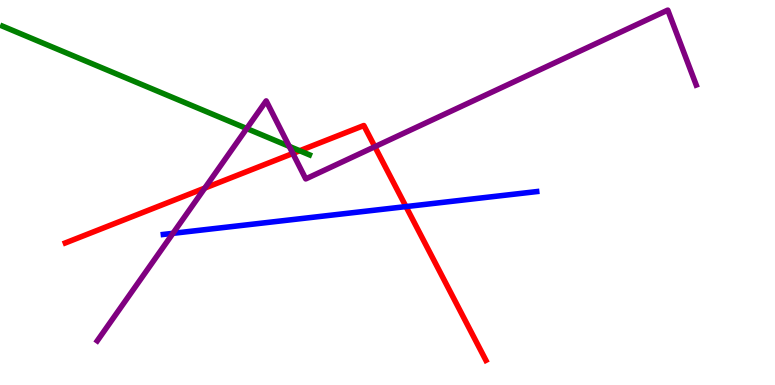[{'lines': ['blue', 'red'], 'intersections': [{'x': 5.24, 'y': 4.63}]}, {'lines': ['green', 'red'], 'intersections': [{'x': 3.87, 'y': 6.08}]}, {'lines': ['purple', 'red'], 'intersections': [{'x': 2.64, 'y': 5.11}, {'x': 3.78, 'y': 6.01}, {'x': 4.84, 'y': 6.19}]}, {'lines': ['blue', 'green'], 'intersections': []}, {'lines': ['blue', 'purple'], 'intersections': [{'x': 2.23, 'y': 3.94}]}, {'lines': ['green', 'purple'], 'intersections': [{'x': 3.18, 'y': 6.66}, {'x': 3.73, 'y': 6.2}]}]